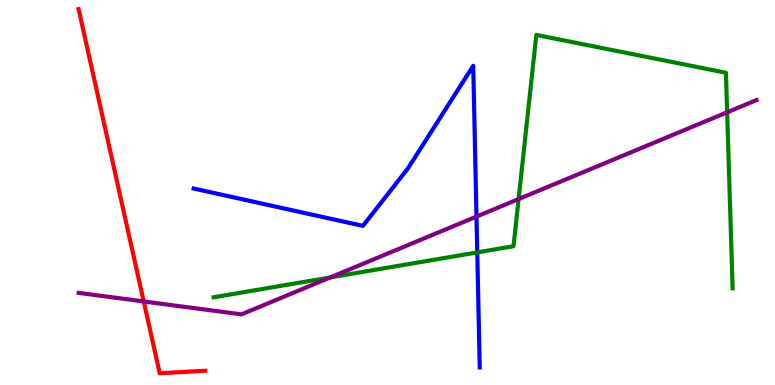[{'lines': ['blue', 'red'], 'intersections': []}, {'lines': ['green', 'red'], 'intersections': []}, {'lines': ['purple', 'red'], 'intersections': [{'x': 1.85, 'y': 2.17}]}, {'lines': ['blue', 'green'], 'intersections': [{'x': 6.16, 'y': 3.44}]}, {'lines': ['blue', 'purple'], 'intersections': [{'x': 6.15, 'y': 4.37}]}, {'lines': ['green', 'purple'], 'intersections': [{'x': 4.26, 'y': 2.79}, {'x': 6.69, 'y': 4.83}, {'x': 9.38, 'y': 7.08}]}]